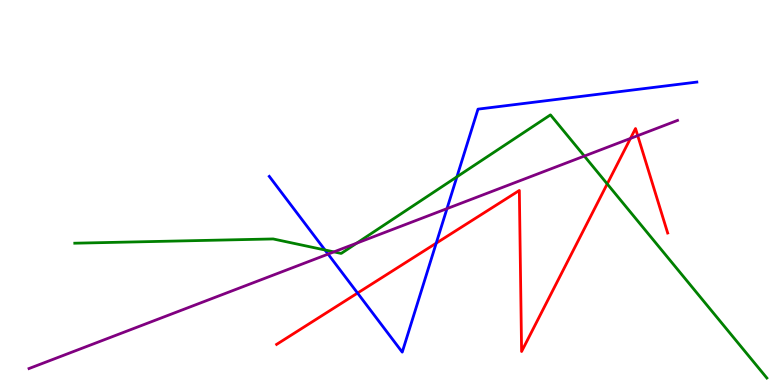[{'lines': ['blue', 'red'], 'intersections': [{'x': 4.61, 'y': 2.39}, {'x': 5.63, 'y': 3.68}]}, {'lines': ['green', 'red'], 'intersections': [{'x': 7.84, 'y': 5.22}]}, {'lines': ['purple', 'red'], 'intersections': [{'x': 8.13, 'y': 6.4}, {'x': 8.23, 'y': 6.48}]}, {'lines': ['blue', 'green'], 'intersections': [{'x': 4.19, 'y': 3.51}, {'x': 5.9, 'y': 5.41}]}, {'lines': ['blue', 'purple'], 'intersections': [{'x': 4.23, 'y': 3.4}, {'x': 5.77, 'y': 4.58}]}, {'lines': ['green', 'purple'], 'intersections': [{'x': 4.31, 'y': 3.46}, {'x': 4.6, 'y': 3.68}, {'x': 7.54, 'y': 5.95}]}]